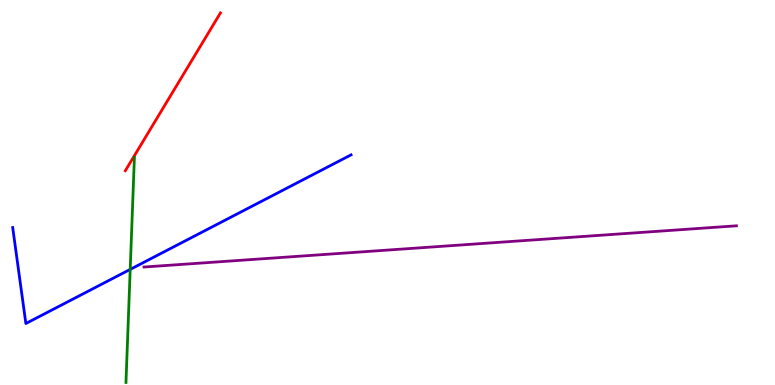[{'lines': ['blue', 'red'], 'intersections': []}, {'lines': ['green', 'red'], 'intersections': []}, {'lines': ['purple', 'red'], 'intersections': []}, {'lines': ['blue', 'green'], 'intersections': [{'x': 1.68, 'y': 3.0}]}, {'lines': ['blue', 'purple'], 'intersections': []}, {'lines': ['green', 'purple'], 'intersections': []}]